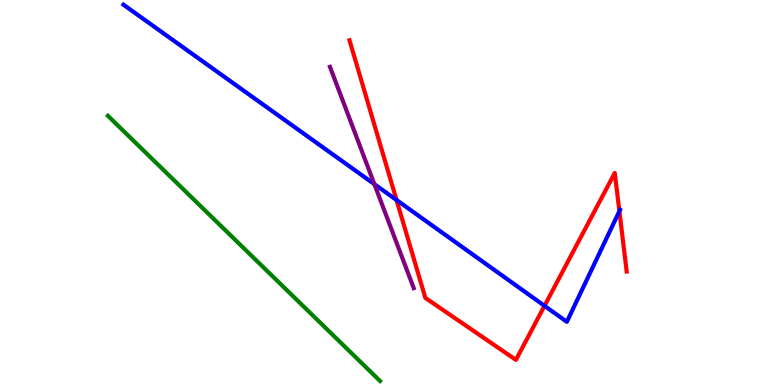[{'lines': ['blue', 'red'], 'intersections': [{'x': 5.12, 'y': 4.81}, {'x': 7.03, 'y': 2.06}, {'x': 7.99, 'y': 4.51}]}, {'lines': ['green', 'red'], 'intersections': []}, {'lines': ['purple', 'red'], 'intersections': []}, {'lines': ['blue', 'green'], 'intersections': []}, {'lines': ['blue', 'purple'], 'intersections': [{'x': 4.83, 'y': 5.22}]}, {'lines': ['green', 'purple'], 'intersections': []}]